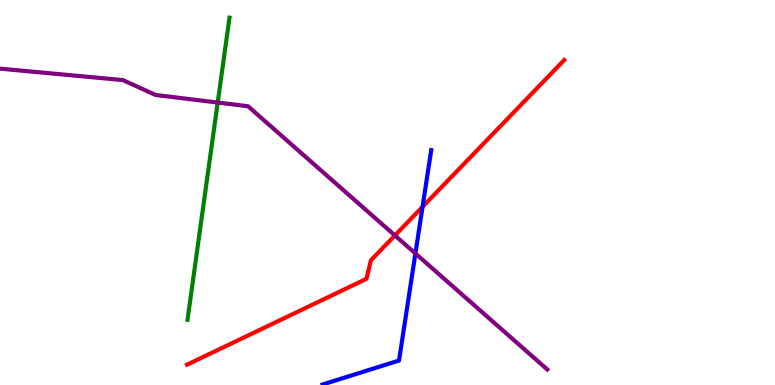[{'lines': ['blue', 'red'], 'intersections': [{'x': 5.45, 'y': 4.63}]}, {'lines': ['green', 'red'], 'intersections': []}, {'lines': ['purple', 'red'], 'intersections': [{'x': 5.1, 'y': 3.88}]}, {'lines': ['blue', 'green'], 'intersections': []}, {'lines': ['blue', 'purple'], 'intersections': [{'x': 5.36, 'y': 3.42}]}, {'lines': ['green', 'purple'], 'intersections': [{'x': 2.81, 'y': 7.34}]}]